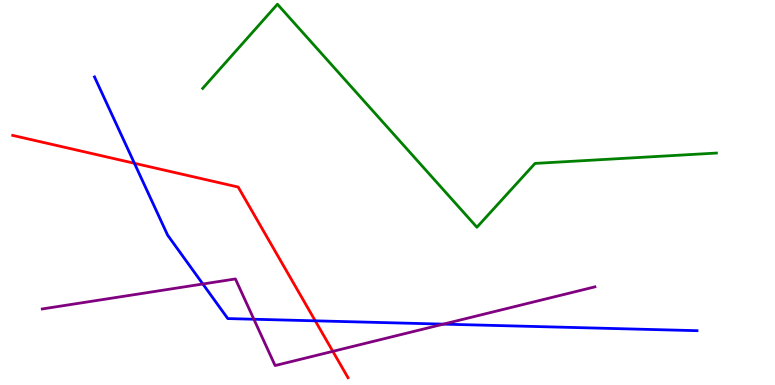[{'lines': ['blue', 'red'], 'intersections': [{'x': 1.73, 'y': 5.76}, {'x': 4.07, 'y': 1.67}]}, {'lines': ['green', 'red'], 'intersections': []}, {'lines': ['purple', 'red'], 'intersections': [{'x': 4.29, 'y': 0.874}]}, {'lines': ['blue', 'green'], 'intersections': []}, {'lines': ['blue', 'purple'], 'intersections': [{'x': 2.62, 'y': 2.62}, {'x': 3.28, 'y': 1.71}, {'x': 5.72, 'y': 1.58}]}, {'lines': ['green', 'purple'], 'intersections': []}]